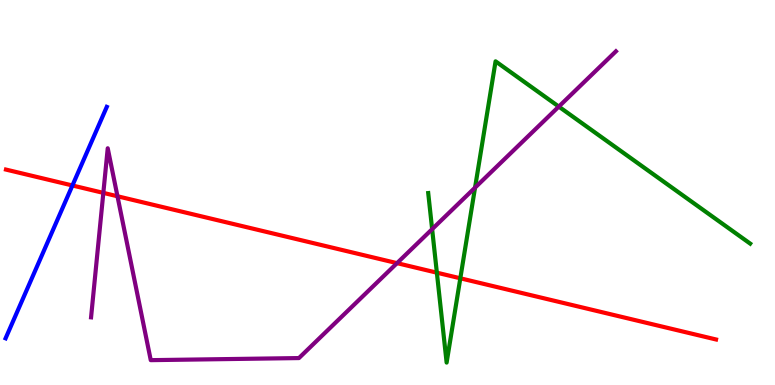[{'lines': ['blue', 'red'], 'intersections': [{'x': 0.934, 'y': 5.18}]}, {'lines': ['green', 'red'], 'intersections': [{'x': 5.64, 'y': 2.92}, {'x': 5.94, 'y': 2.77}]}, {'lines': ['purple', 'red'], 'intersections': [{'x': 1.33, 'y': 4.99}, {'x': 1.52, 'y': 4.9}, {'x': 5.12, 'y': 3.17}]}, {'lines': ['blue', 'green'], 'intersections': []}, {'lines': ['blue', 'purple'], 'intersections': []}, {'lines': ['green', 'purple'], 'intersections': [{'x': 5.58, 'y': 4.05}, {'x': 6.13, 'y': 5.13}, {'x': 7.21, 'y': 7.23}]}]